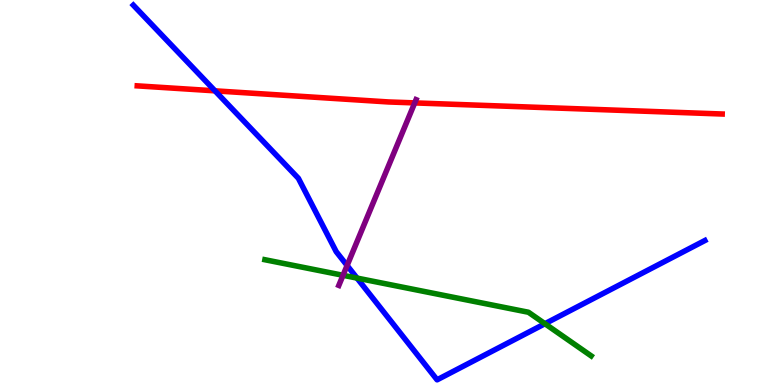[{'lines': ['blue', 'red'], 'intersections': [{'x': 2.77, 'y': 7.64}]}, {'lines': ['green', 'red'], 'intersections': []}, {'lines': ['purple', 'red'], 'intersections': [{'x': 5.35, 'y': 7.33}]}, {'lines': ['blue', 'green'], 'intersections': [{'x': 4.61, 'y': 2.78}, {'x': 7.03, 'y': 1.59}]}, {'lines': ['blue', 'purple'], 'intersections': [{'x': 4.48, 'y': 3.1}]}, {'lines': ['green', 'purple'], 'intersections': [{'x': 4.43, 'y': 2.85}]}]